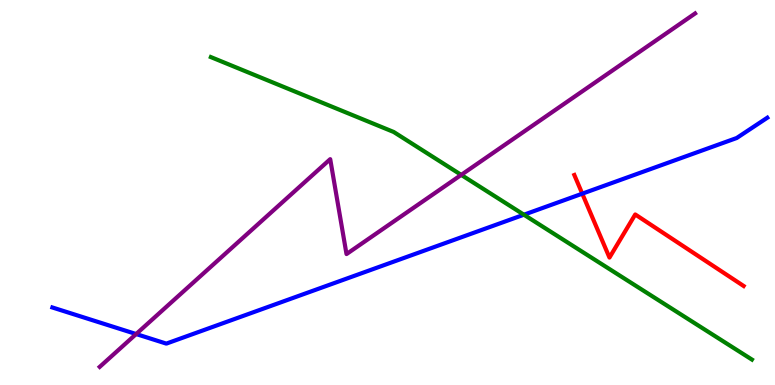[{'lines': ['blue', 'red'], 'intersections': [{'x': 7.51, 'y': 4.97}]}, {'lines': ['green', 'red'], 'intersections': []}, {'lines': ['purple', 'red'], 'intersections': []}, {'lines': ['blue', 'green'], 'intersections': [{'x': 6.76, 'y': 4.42}]}, {'lines': ['blue', 'purple'], 'intersections': [{'x': 1.76, 'y': 1.32}]}, {'lines': ['green', 'purple'], 'intersections': [{'x': 5.95, 'y': 5.46}]}]